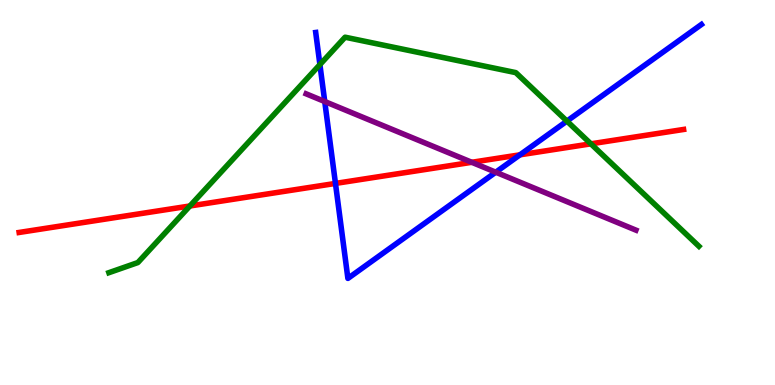[{'lines': ['blue', 'red'], 'intersections': [{'x': 4.33, 'y': 5.24}, {'x': 6.71, 'y': 5.98}]}, {'lines': ['green', 'red'], 'intersections': [{'x': 2.45, 'y': 4.65}, {'x': 7.62, 'y': 6.26}]}, {'lines': ['purple', 'red'], 'intersections': [{'x': 6.09, 'y': 5.78}]}, {'lines': ['blue', 'green'], 'intersections': [{'x': 4.13, 'y': 8.32}, {'x': 7.32, 'y': 6.85}]}, {'lines': ['blue', 'purple'], 'intersections': [{'x': 4.19, 'y': 7.36}, {'x': 6.4, 'y': 5.53}]}, {'lines': ['green', 'purple'], 'intersections': []}]